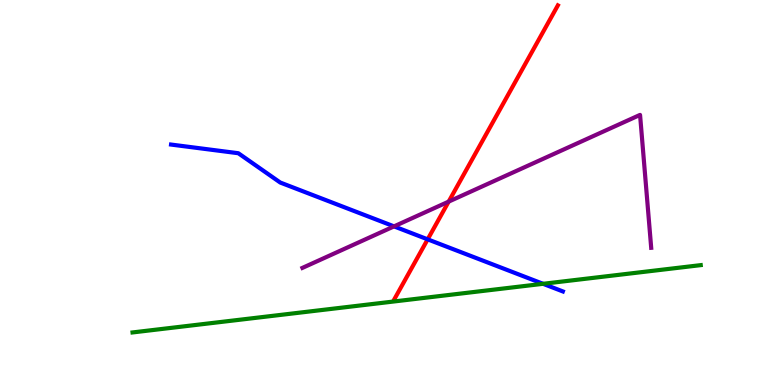[{'lines': ['blue', 'red'], 'intersections': [{'x': 5.52, 'y': 3.78}]}, {'lines': ['green', 'red'], 'intersections': []}, {'lines': ['purple', 'red'], 'intersections': [{'x': 5.79, 'y': 4.76}]}, {'lines': ['blue', 'green'], 'intersections': [{'x': 7.01, 'y': 2.63}]}, {'lines': ['blue', 'purple'], 'intersections': [{'x': 5.08, 'y': 4.12}]}, {'lines': ['green', 'purple'], 'intersections': []}]